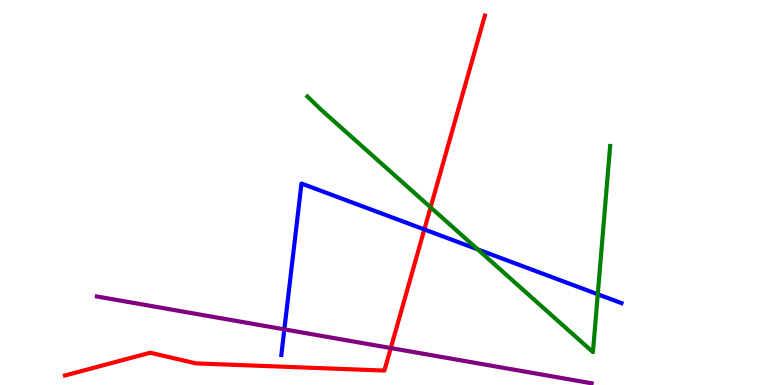[{'lines': ['blue', 'red'], 'intersections': [{'x': 5.48, 'y': 4.04}]}, {'lines': ['green', 'red'], 'intersections': [{'x': 5.56, 'y': 4.61}]}, {'lines': ['purple', 'red'], 'intersections': [{'x': 5.04, 'y': 0.96}]}, {'lines': ['blue', 'green'], 'intersections': [{'x': 6.17, 'y': 3.52}, {'x': 7.71, 'y': 2.36}]}, {'lines': ['blue', 'purple'], 'intersections': [{'x': 3.67, 'y': 1.44}]}, {'lines': ['green', 'purple'], 'intersections': []}]